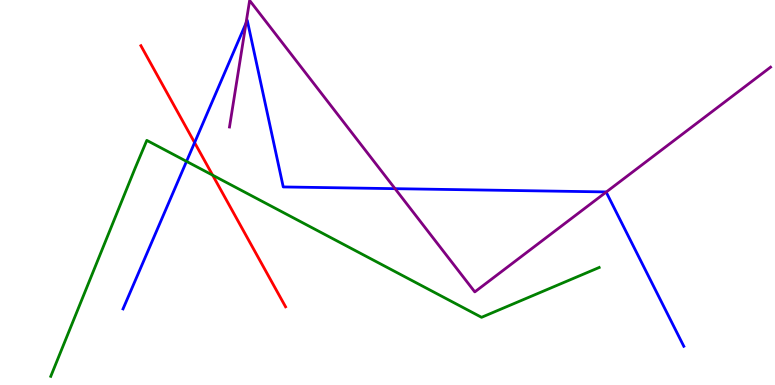[{'lines': ['blue', 'red'], 'intersections': [{'x': 2.51, 'y': 6.3}]}, {'lines': ['green', 'red'], 'intersections': [{'x': 2.74, 'y': 5.45}]}, {'lines': ['purple', 'red'], 'intersections': []}, {'lines': ['blue', 'green'], 'intersections': [{'x': 2.41, 'y': 5.81}]}, {'lines': ['blue', 'purple'], 'intersections': [{'x': 3.17, 'y': 9.4}, {'x': 5.1, 'y': 5.1}, {'x': 7.82, 'y': 5.01}]}, {'lines': ['green', 'purple'], 'intersections': []}]